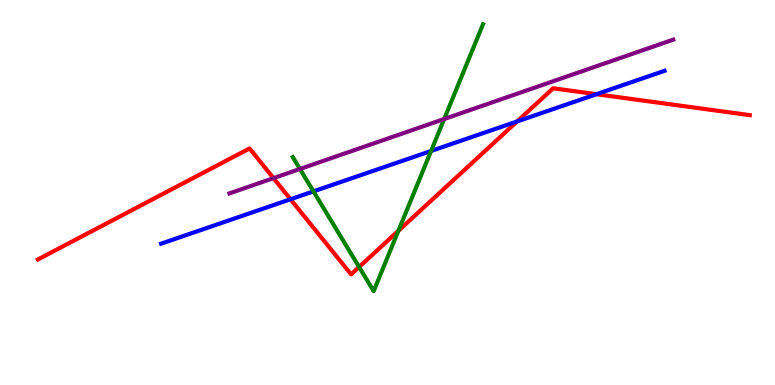[{'lines': ['blue', 'red'], 'intersections': [{'x': 3.75, 'y': 4.82}, {'x': 6.67, 'y': 6.85}, {'x': 7.7, 'y': 7.55}]}, {'lines': ['green', 'red'], 'intersections': [{'x': 4.63, 'y': 3.06}, {'x': 5.14, 'y': 4.0}]}, {'lines': ['purple', 'red'], 'intersections': [{'x': 3.53, 'y': 5.37}]}, {'lines': ['blue', 'green'], 'intersections': [{'x': 4.04, 'y': 5.03}, {'x': 5.56, 'y': 6.08}]}, {'lines': ['blue', 'purple'], 'intersections': []}, {'lines': ['green', 'purple'], 'intersections': [{'x': 3.87, 'y': 5.61}, {'x': 5.73, 'y': 6.91}]}]